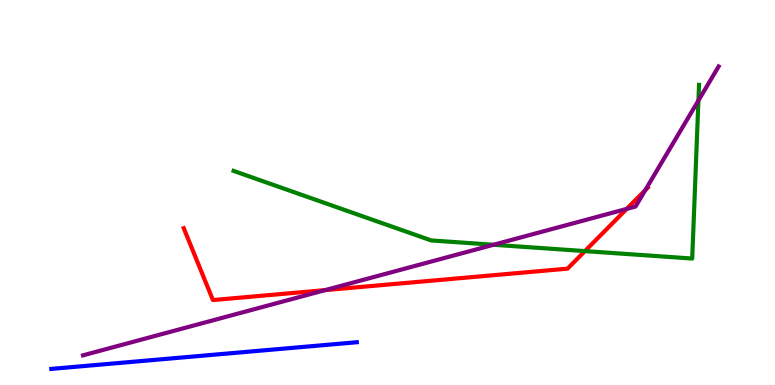[{'lines': ['blue', 'red'], 'intersections': []}, {'lines': ['green', 'red'], 'intersections': [{'x': 7.55, 'y': 3.48}]}, {'lines': ['purple', 'red'], 'intersections': [{'x': 4.2, 'y': 2.46}, {'x': 8.09, 'y': 4.57}, {'x': 8.33, 'y': 5.06}]}, {'lines': ['blue', 'green'], 'intersections': []}, {'lines': ['blue', 'purple'], 'intersections': []}, {'lines': ['green', 'purple'], 'intersections': [{'x': 6.37, 'y': 3.64}, {'x': 9.01, 'y': 7.39}]}]